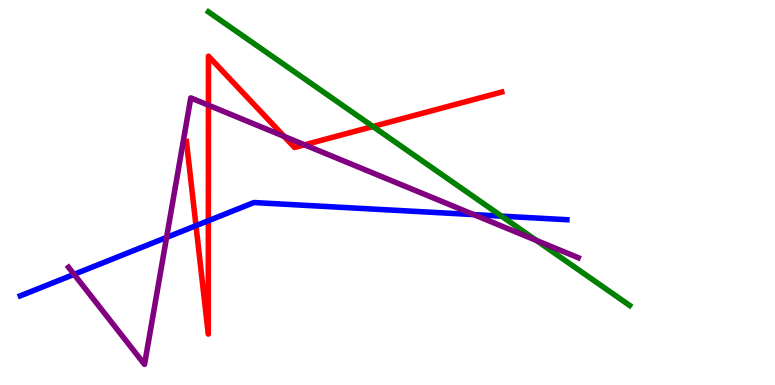[{'lines': ['blue', 'red'], 'intersections': [{'x': 2.53, 'y': 4.14}, {'x': 2.69, 'y': 4.27}]}, {'lines': ['green', 'red'], 'intersections': [{'x': 4.81, 'y': 6.71}]}, {'lines': ['purple', 'red'], 'intersections': [{'x': 2.69, 'y': 7.27}, {'x': 3.67, 'y': 6.46}, {'x': 3.93, 'y': 6.24}]}, {'lines': ['blue', 'green'], 'intersections': [{'x': 6.47, 'y': 4.39}]}, {'lines': ['blue', 'purple'], 'intersections': [{'x': 0.956, 'y': 2.87}, {'x': 2.15, 'y': 3.83}, {'x': 6.11, 'y': 4.43}]}, {'lines': ['green', 'purple'], 'intersections': [{'x': 6.92, 'y': 3.76}]}]